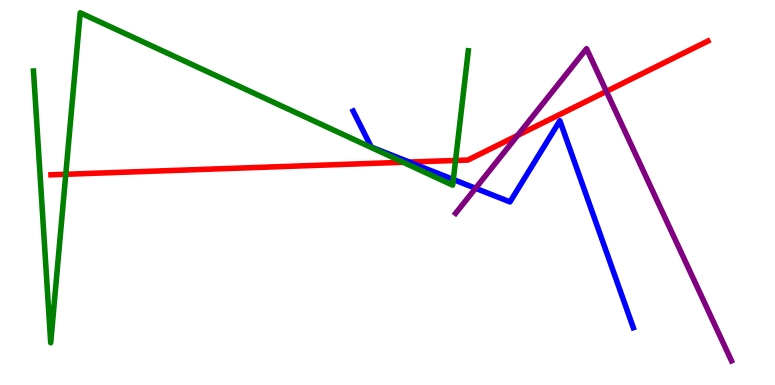[{'lines': ['blue', 'red'], 'intersections': [{'x': 5.28, 'y': 5.79}]}, {'lines': ['green', 'red'], 'intersections': [{'x': 0.849, 'y': 5.47}, {'x': 5.2, 'y': 5.79}, {'x': 5.88, 'y': 5.83}]}, {'lines': ['purple', 'red'], 'intersections': [{'x': 6.68, 'y': 6.48}, {'x': 7.82, 'y': 7.63}]}, {'lines': ['blue', 'green'], 'intersections': [{'x': 5.85, 'y': 5.34}]}, {'lines': ['blue', 'purple'], 'intersections': [{'x': 6.14, 'y': 5.11}]}, {'lines': ['green', 'purple'], 'intersections': []}]